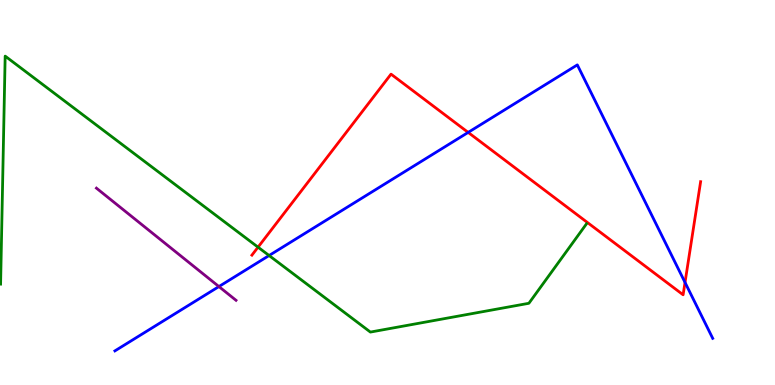[{'lines': ['blue', 'red'], 'intersections': [{'x': 6.04, 'y': 6.56}, {'x': 8.84, 'y': 2.66}]}, {'lines': ['green', 'red'], 'intersections': [{'x': 3.33, 'y': 3.58}]}, {'lines': ['purple', 'red'], 'intersections': []}, {'lines': ['blue', 'green'], 'intersections': [{'x': 3.47, 'y': 3.36}]}, {'lines': ['blue', 'purple'], 'intersections': [{'x': 2.82, 'y': 2.56}]}, {'lines': ['green', 'purple'], 'intersections': []}]